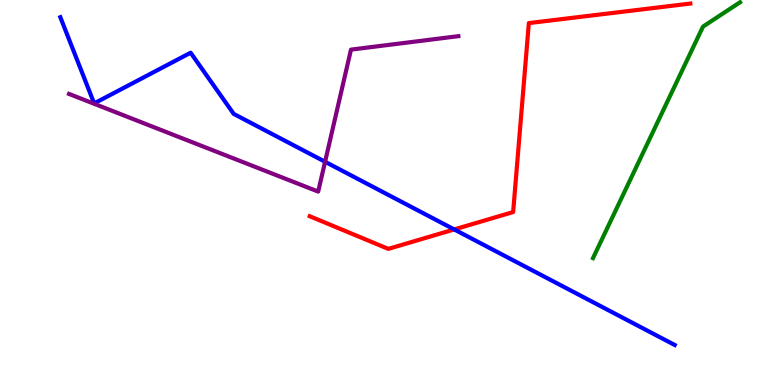[{'lines': ['blue', 'red'], 'intersections': [{'x': 5.86, 'y': 4.04}]}, {'lines': ['green', 'red'], 'intersections': []}, {'lines': ['purple', 'red'], 'intersections': []}, {'lines': ['blue', 'green'], 'intersections': []}, {'lines': ['blue', 'purple'], 'intersections': [{'x': 4.19, 'y': 5.8}]}, {'lines': ['green', 'purple'], 'intersections': []}]